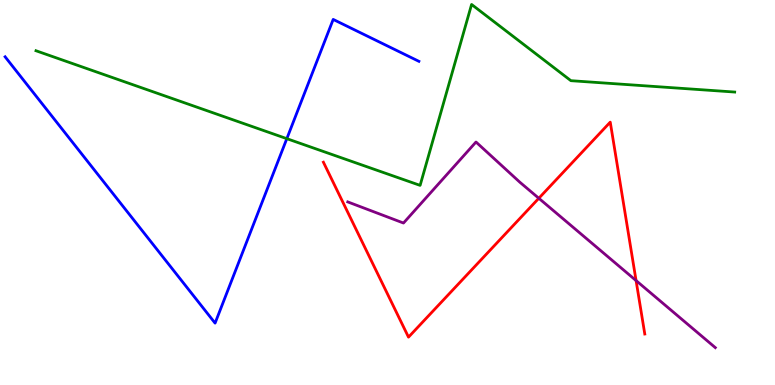[{'lines': ['blue', 'red'], 'intersections': []}, {'lines': ['green', 'red'], 'intersections': []}, {'lines': ['purple', 'red'], 'intersections': [{'x': 6.95, 'y': 4.85}, {'x': 8.21, 'y': 2.71}]}, {'lines': ['blue', 'green'], 'intersections': [{'x': 3.7, 'y': 6.4}]}, {'lines': ['blue', 'purple'], 'intersections': []}, {'lines': ['green', 'purple'], 'intersections': []}]